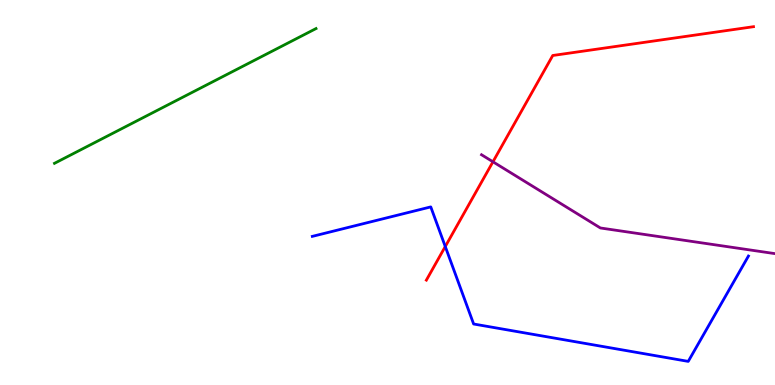[{'lines': ['blue', 'red'], 'intersections': [{'x': 5.75, 'y': 3.6}]}, {'lines': ['green', 'red'], 'intersections': []}, {'lines': ['purple', 'red'], 'intersections': [{'x': 6.36, 'y': 5.8}]}, {'lines': ['blue', 'green'], 'intersections': []}, {'lines': ['blue', 'purple'], 'intersections': []}, {'lines': ['green', 'purple'], 'intersections': []}]